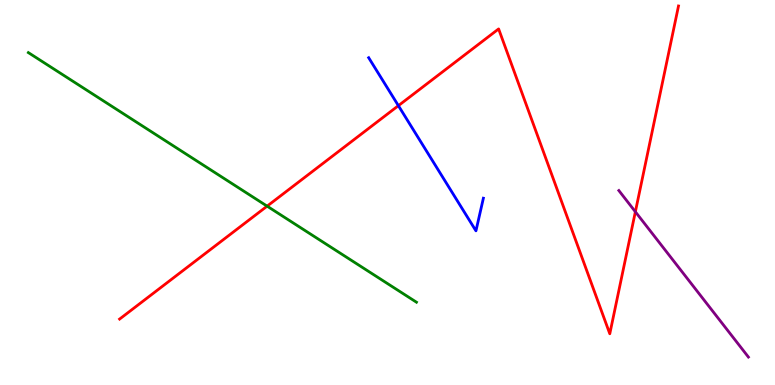[{'lines': ['blue', 'red'], 'intersections': [{'x': 5.14, 'y': 7.26}]}, {'lines': ['green', 'red'], 'intersections': [{'x': 3.45, 'y': 4.65}]}, {'lines': ['purple', 'red'], 'intersections': [{'x': 8.2, 'y': 4.5}]}, {'lines': ['blue', 'green'], 'intersections': []}, {'lines': ['blue', 'purple'], 'intersections': []}, {'lines': ['green', 'purple'], 'intersections': []}]